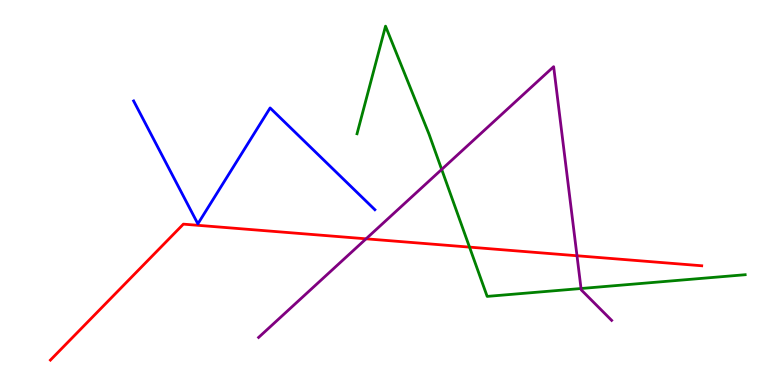[{'lines': ['blue', 'red'], 'intersections': []}, {'lines': ['green', 'red'], 'intersections': [{'x': 6.06, 'y': 3.58}]}, {'lines': ['purple', 'red'], 'intersections': [{'x': 4.72, 'y': 3.8}, {'x': 7.45, 'y': 3.36}]}, {'lines': ['blue', 'green'], 'intersections': []}, {'lines': ['blue', 'purple'], 'intersections': []}, {'lines': ['green', 'purple'], 'intersections': [{'x': 5.7, 'y': 5.6}, {'x': 7.5, 'y': 2.51}]}]